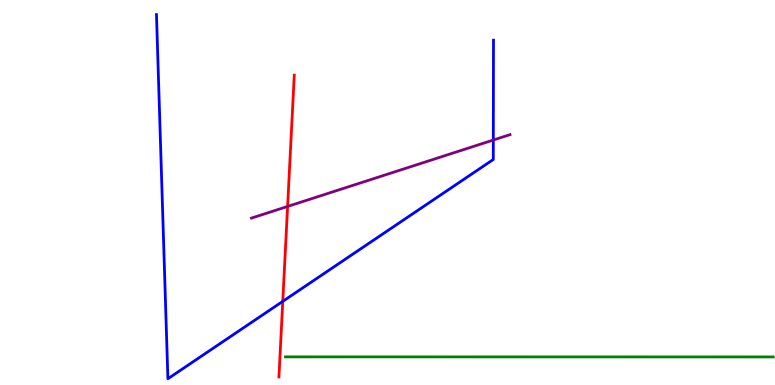[{'lines': ['blue', 'red'], 'intersections': [{'x': 3.65, 'y': 2.17}]}, {'lines': ['green', 'red'], 'intersections': []}, {'lines': ['purple', 'red'], 'intersections': [{'x': 3.71, 'y': 4.64}]}, {'lines': ['blue', 'green'], 'intersections': []}, {'lines': ['blue', 'purple'], 'intersections': [{'x': 6.37, 'y': 6.36}]}, {'lines': ['green', 'purple'], 'intersections': []}]